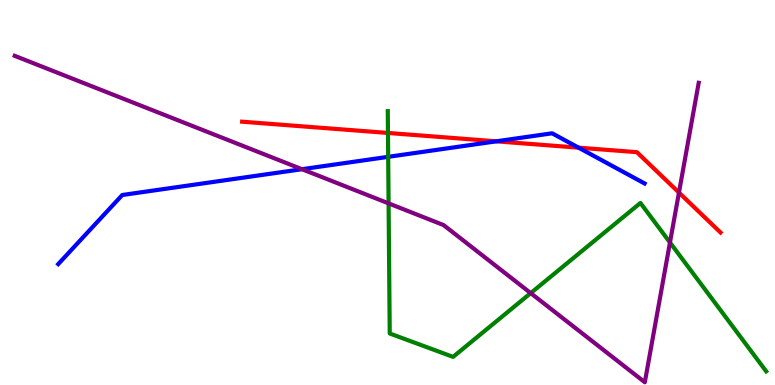[{'lines': ['blue', 'red'], 'intersections': [{'x': 6.4, 'y': 6.33}, {'x': 7.47, 'y': 6.16}]}, {'lines': ['green', 'red'], 'intersections': [{'x': 5.01, 'y': 6.55}]}, {'lines': ['purple', 'red'], 'intersections': [{'x': 8.76, 'y': 5.0}]}, {'lines': ['blue', 'green'], 'intersections': [{'x': 5.01, 'y': 5.93}]}, {'lines': ['blue', 'purple'], 'intersections': [{'x': 3.9, 'y': 5.6}]}, {'lines': ['green', 'purple'], 'intersections': [{'x': 5.01, 'y': 4.72}, {'x': 6.85, 'y': 2.39}, {'x': 8.64, 'y': 3.7}]}]